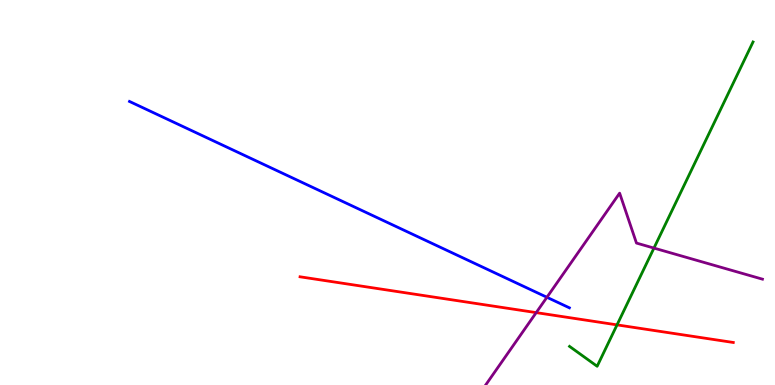[{'lines': ['blue', 'red'], 'intersections': []}, {'lines': ['green', 'red'], 'intersections': [{'x': 7.96, 'y': 1.56}]}, {'lines': ['purple', 'red'], 'intersections': [{'x': 6.92, 'y': 1.88}]}, {'lines': ['blue', 'green'], 'intersections': []}, {'lines': ['blue', 'purple'], 'intersections': [{'x': 7.06, 'y': 2.28}]}, {'lines': ['green', 'purple'], 'intersections': [{'x': 8.44, 'y': 3.56}]}]